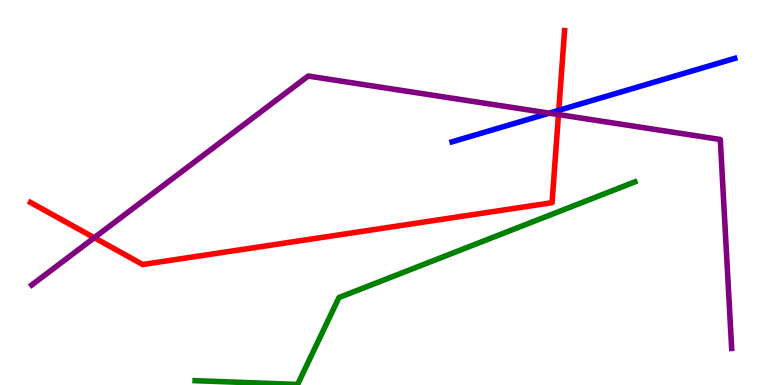[{'lines': ['blue', 'red'], 'intersections': [{'x': 7.21, 'y': 7.13}]}, {'lines': ['green', 'red'], 'intersections': []}, {'lines': ['purple', 'red'], 'intersections': [{'x': 1.22, 'y': 3.83}, {'x': 7.21, 'y': 7.02}]}, {'lines': ['blue', 'green'], 'intersections': []}, {'lines': ['blue', 'purple'], 'intersections': [{'x': 7.09, 'y': 7.06}]}, {'lines': ['green', 'purple'], 'intersections': []}]